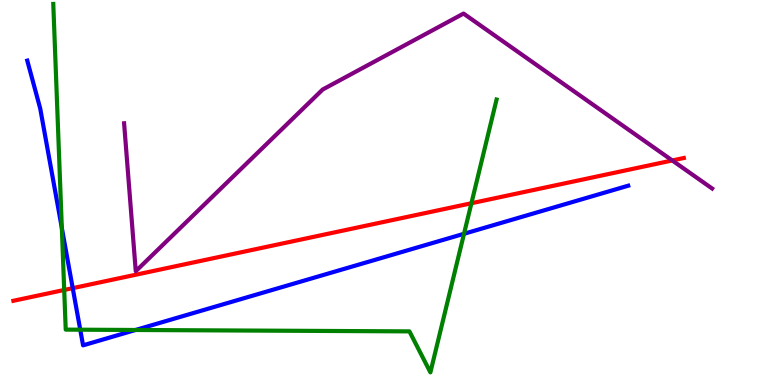[{'lines': ['blue', 'red'], 'intersections': [{'x': 0.938, 'y': 2.52}]}, {'lines': ['green', 'red'], 'intersections': [{'x': 0.828, 'y': 2.47}, {'x': 6.08, 'y': 4.72}]}, {'lines': ['purple', 'red'], 'intersections': [{'x': 8.67, 'y': 5.83}]}, {'lines': ['blue', 'green'], 'intersections': [{'x': 0.798, 'y': 4.08}, {'x': 1.04, 'y': 1.44}, {'x': 1.75, 'y': 1.43}, {'x': 5.99, 'y': 3.93}]}, {'lines': ['blue', 'purple'], 'intersections': []}, {'lines': ['green', 'purple'], 'intersections': []}]